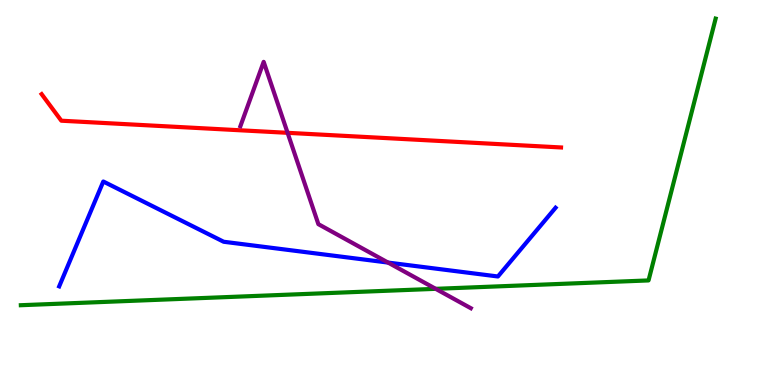[{'lines': ['blue', 'red'], 'intersections': []}, {'lines': ['green', 'red'], 'intersections': []}, {'lines': ['purple', 'red'], 'intersections': [{'x': 3.71, 'y': 6.55}]}, {'lines': ['blue', 'green'], 'intersections': []}, {'lines': ['blue', 'purple'], 'intersections': [{'x': 5.01, 'y': 3.18}]}, {'lines': ['green', 'purple'], 'intersections': [{'x': 5.62, 'y': 2.5}]}]